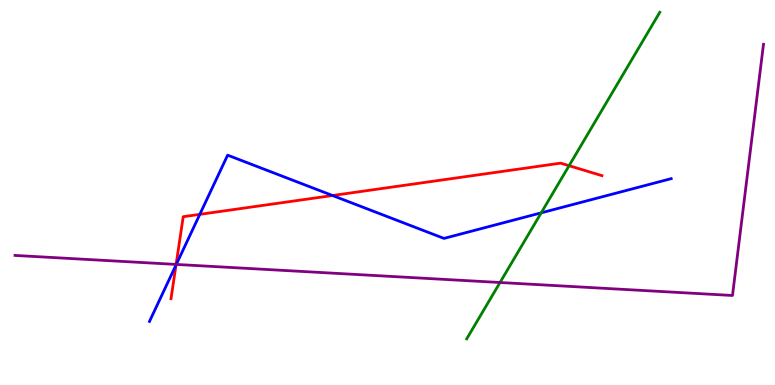[{'lines': ['blue', 'red'], 'intersections': [{'x': 2.27, 'y': 3.12}, {'x': 2.58, 'y': 4.43}, {'x': 4.29, 'y': 4.92}]}, {'lines': ['green', 'red'], 'intersections': [{'x': 7.34, 'y': 5.7}]}, {'lines': ['purple', 'red'], 'intersections': [{'x': 2.27, 'y': 3.13}]}, {'lines': ['blue', 'green'], 'intersections': [{'x': 6.98, 'y': 4.47}]}, {'lines': ['blue', 'purple'], 'intersections': [{'x': 2.27, 'y': 3.13}]}, {'lines': ['green', 'purple'], 'intersections': [{'x': 6.45, 'y': 2.66}]}]